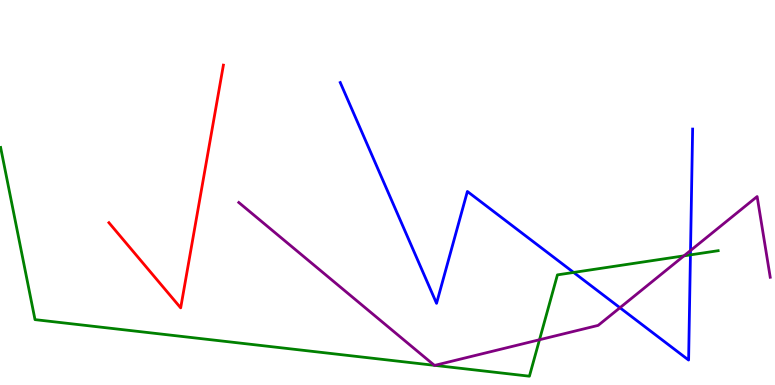[{'lines': ['blue', 'red'], 'intersections': []}, {'lines': ['green', 'red'], 'intersections': []}, {'lines': ['purple', 'red'], 'intersections': []}, {'lines': ['blue', 'green'], 'intersections': [{'x': 7.4, 'y': 2.92}, {'x': 8.91, 'y': 3.38}]}, {'lines': ['blue', 'purple'], 'intersections': [{'x': 8.0, 'y': 2.01}, {'x': 8.91, 'y': 3.49}]}, {'lines': ['green', 'purple'], 'intersections': [{'x': 5.6, 'y': 0.511}, {'x': 5.61, 'y': 0.51}, {'x': 6.96, 'y': 1.18}, {'x': 8.83, 'y': 3.35}]}]